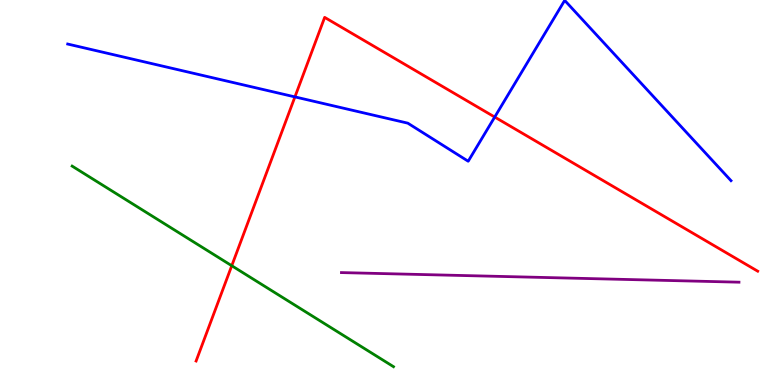[{'lines': ['blue', 'red'], 'intersections': [{'x': 3.81, 'y': 7.48}, {'x': 6.38, 'y': 6.96}]}, {'lines': ['green', 'red'], 'intersections': [{'x': 2.99, 'y': 3.1}]}, {'lines': ['purple', 'red'], 'intersections': []}, {'lines': ['blue', 'green'], 'intersections': []}, {'lines': ['blue', 'purple'], 'intersections': []}, {'lines': ['green', 'purple'], 'intersections': []}]